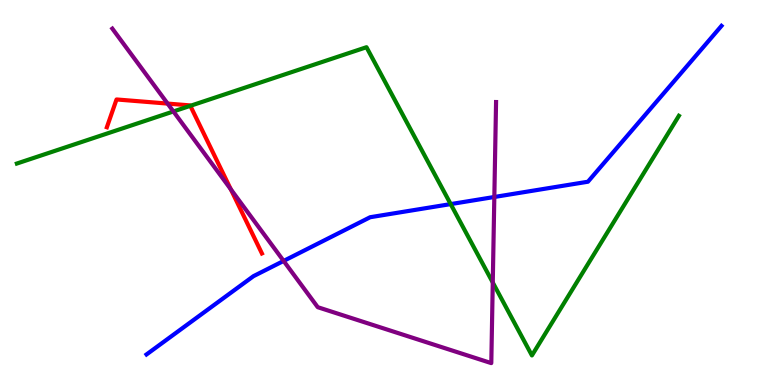[{'lines': ['blue', 'red'], 'intersections': []}, {'lines': ['green', 'red'], 'intersections': [{'x': 2.46, 'y': 7.25}]}, {'lines': ['purple', 'red'], 'intersections': [{'x': 2.16, 'y': 7.31}, {'x': 2.98, 'y': 5.08}]}, {'lines': ['blue', 'green'], 'intersections': [{'x': 5.82, 'y': 4.7}]}, {'lines': ['blue', 'purple'], 'intersections': [{'x': 3.66, 'y': 3.22}, {'x': 6.38, 'y': 4.88}]}, {'lines': ['green', 'purple'], 'intersections': [{'x': 2.24, 'y': 7.11}, {'x': 6.36, 'y': 2.66}]}]